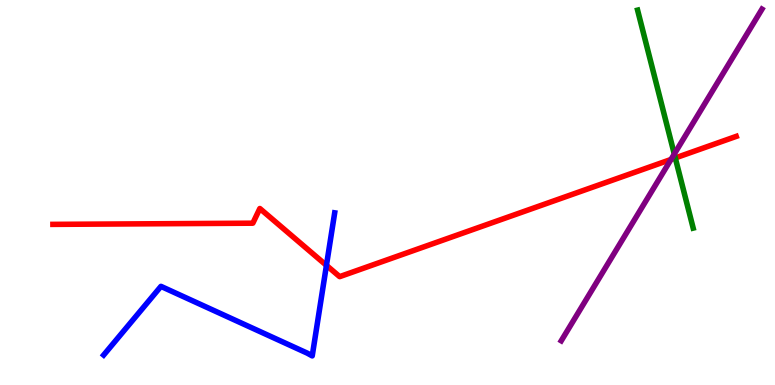[{'lines': ['blue', 'red'], 'intersections': [{'x': 4.21, 'y': 3.11}]}, {'lines': ['green', 'red'], 'intersections': [{'x': 8.71, 'y': 5.9}]}, {'lines': ['purple', 'red'], 'intersections': [{'x': 8.66, 'y': 5.86}]}, {'lines': ['blue', 'green'], 'intersections': []}, {'lines': ['blue', 'purple'], 'intersections': []}, {'lines': ['green', 'purple'], 'intersections': [{'x': 8.7, 'y': 6.0}]}]